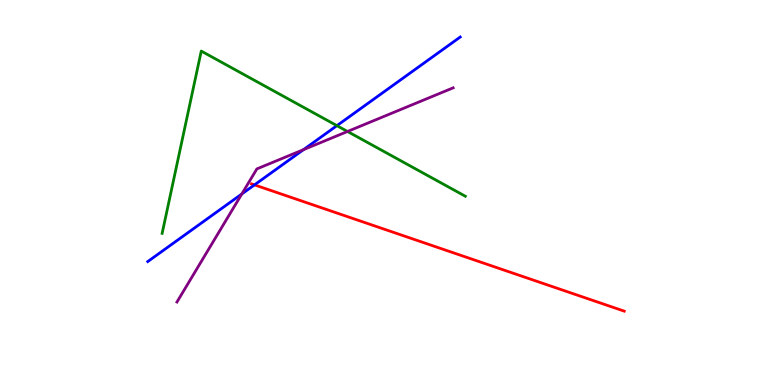[{'lines': ['blue', 'red'], 'intersections': [{'x': 3.28, 'y': 5.2}]}, {'lines': ['green', 'red'], 'intersections': []}, {'lines': ['purple', 'red'], 'intersections': []}, {'lines': ['blue', 'green'], 'intersections': [{'x': 4.35, 'y': 6.74}]}, {'lines': ['blue', 'purple'], 'intersections': [{'x': 3.12, 'y': 4.96}, {'x': 3.92, 'y': 6.11}]}, {'lines': ['green', 'purple'], 'intersections': [{'x': 4.48, 'y': 6.59}]}]